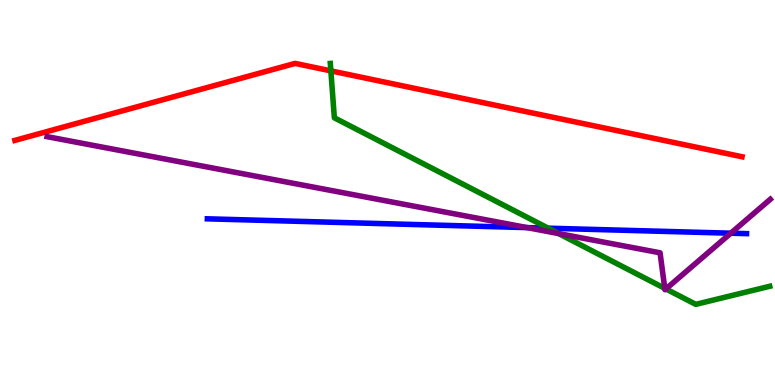[{'lines': ['blue', 'red'], 'intersections': []}, {'lines': ['green', 'red'], 'intersections': [{'x': 4.27, 'y': 8.16}]}, {'lines': ['purple', 'red'], 'intersections': []}, {'lines': ['blue', 'green'], 'intersections': [{'x': 7.07, 'y': 4.07}]}, {'lines': ['blue', 'purple'], 'intersections': [{'x': 6.8, 'y': 4.09}, {'x': 9.43, 'y': 3.94}]}, {'lines': ['green', 'purple'], 'intersections': [{'x': 7.21, 'y': 3.93}, {'x': 8.58, 'y': 2.51}, {'x': 8.59, 'y': 2.5}]}]